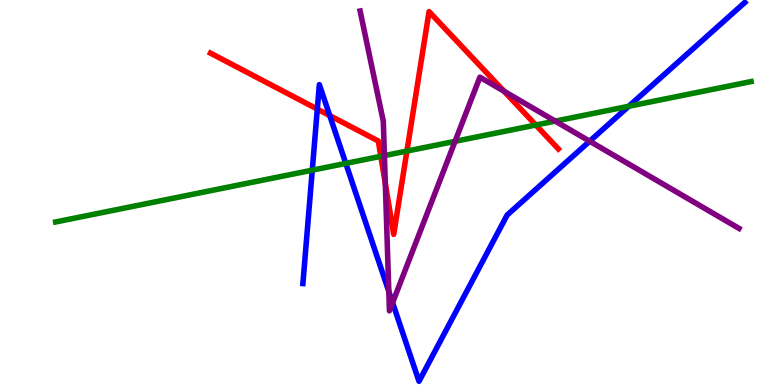[{'lines': ['blue', 'red'], 'intersections': [{'x': 4.09, 'y': 7.17}, {'x': 4.25, 'y': 7.0}]}, {'lines': ['green', 'red'], 'intersections': [{'x': 4.91, 'y': 5.94}, {'x': 5.25, 'y': 6.08}, {'x': 6.91, 'y': 6.75}]}, {'lines': ['purple', 'red'], 'intersections': [{'x': 4.97, 'y': 5.23}, {'x': 6.5, 'y': 7.63}]}, {'lines': ['blue', 'green'], 'intersections': [{'x': 4.03, 'y': 5.58}, {'x': 4.46, 'y': 5.76}, {'x': 8.11, 'y': 7.24}]}, {'lines': ['blue', 'purple'], 'intersections': [{'x': 5.02, 'y': 2.43}, {'x': 5.07, 'y': 2.14}, {'x': 7.61, 'y': 6.33}]}, {'lines': ['green', 'purple'], 'intersections': [{'x': 4.96, 'y': 5.96}, {'x': 5.87, 'y': 6.33}, {'x': 7.16, 'y': 6.85}]}]